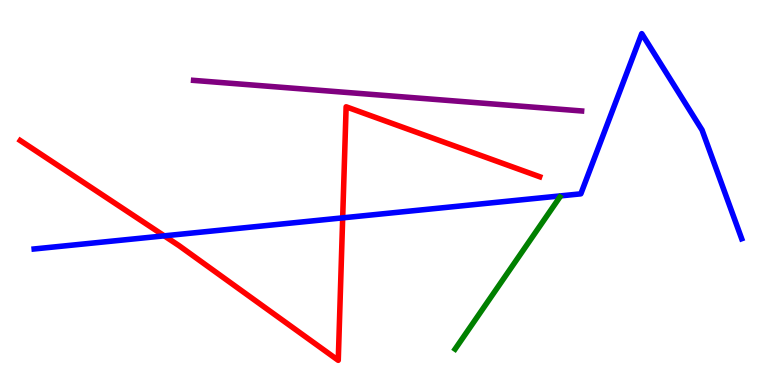[{'lines': ['blue', 'red'], 'intersections': [{'x': 2.12, 'y': 3.87}, {'x': 4.42, 'y': 4.34}]}, {'lines': ['green', 'red'], 'intersections': []}, {'lines': ['purple', 'red'], 'intersections': []}, {'lines': ['blue', 'green'], 'intersections': []}, {'lines': ['blue', 'purple'], 'intersections': []}, {'lines': ['green', 'purple'], 'intersections': []}]